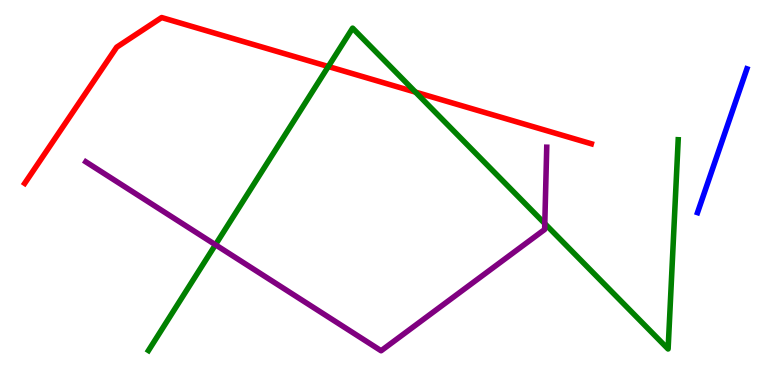[{'lines': ['blue', 'red'], 'intersections': []}, {'lines': ['green', 'red'], 'intersections': [{'x': 4.24, 'y': 8.27}, {'x': 5.36, 'y': 7.61}]}, {'lines': ['purple', 'red'], 'intersections': []}, {'lines': ['blue', 'green'], 'intersections': []}, {'lines': ['blue', 'purple'], 'intersections': []}, {'lines': ['green', 'purple'], 'intersections': [{'x': 2.78, 'y': 3.64}, {'x': 7.03, 'y': 4.19}]}]